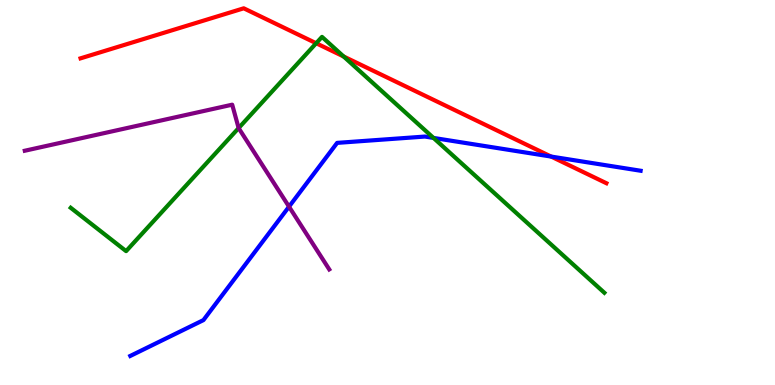[{'lines': ['blue', 'red'], 'intersections': [{'x': 7.11, 'y': 5.93}]}, {'lines': ['green', 'red'], 'intersections': [{'x': 4.08, 'y': 8.88}, {'x': 4.43, 'y': 8.53}]}, {'lines': ['purple', 'red'], 'intersections': []}, {'lines': ['blue', 'green'], 'intersections': [{'x': 5.59, 'y': 6.42}]}, {'lines': ['blue', 'purple'], 'intersections': [{'x': 3.73, 'y': 4.63}]}, {'lines': ['green', 'purple'], 'intersections': [{'x': 3.08, 'y': 6.67}]}]